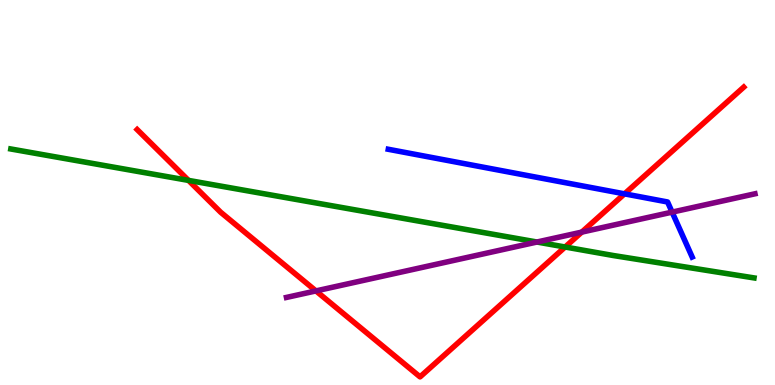[{'lines': ['blue', 'red'], 'intersections': [{'x': 8.06, 'y': 4.96}]}, {'lines': ['green', 'red'], 'intersections': [{'x': 2.43, 'y': 5.31}, {'x': 7.29, 'y': 3.58}]}, {'lines': ['purple', 'red'], 'intersections': [{'x': 4.08, 'y': 2.44}, {'x': 7.51, 'y': 3.97}]}, {'lines': ['blue', 'green'], 'intersections': []}, {'lines': ['blue', 'purple'], 'intersections': [{'x': 8.67, 'y': 4.49}]}, {'lines': ['green', 'purple'], 'intersections': [{'x': 6.93, 'y': 3.71}]}]